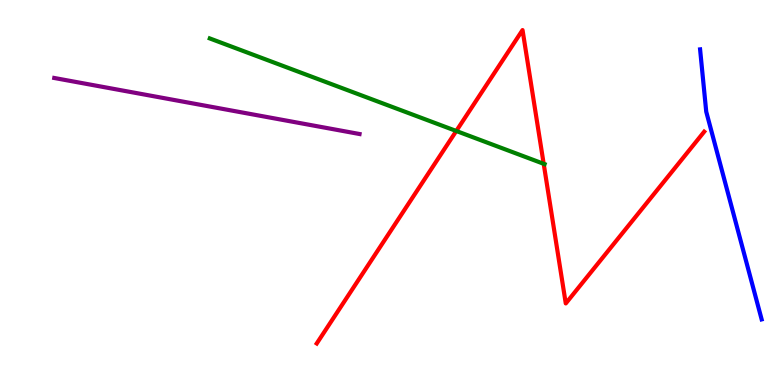[{'lines': ['blue', 'red'], 'intersections': []}, {'lines': ['green', 'red'], 'intersections': [{'x': 5.89, 'y': 6.6}, {'x': 7.02, 'y': 5.75}]}, {'lines': ['purple', 'red'], 'intersections': []}, {'lines': ['blue', 'green'], 'intersections': []}, {'lines': ['blue', 'purple'], 'intersections': []}, {'lines': ['green', 'purple'], 'intersections': []}]